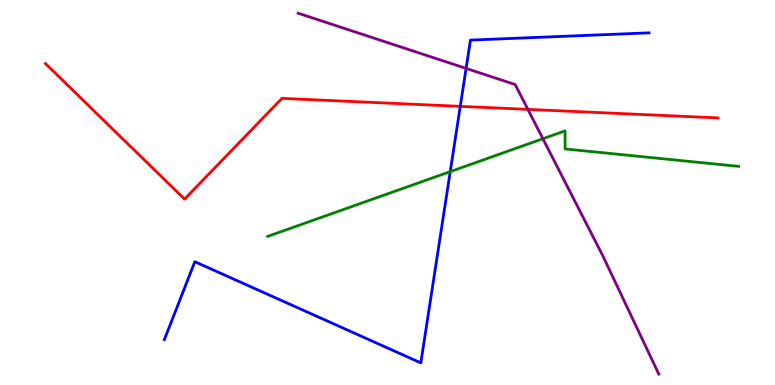[{'lines': ['blue', 'red'], 'intersections': [{'x': 5.94, 'y': 7.24}]}, {'lines': ['green', 'red'], 'intersections': []}, {'lines': ['purple', 'red'], 'intersections': [{'x': 6.81, 'y': 7.16}]}, {'lines': ['blue', 'green'], 'intersections': [{'x': 5.81, 'y': 5.54}]}, {'lines': ['blue', 'purple'], 'intersections': [{'x': 6.01, 'y': 8.22}]}, {'lines': ['green', 'purple'], 'intersections': [{'x': 7.01, 'y': 6.4}]}]